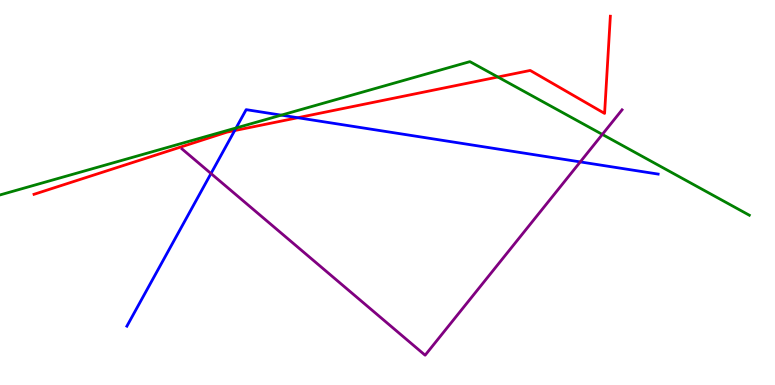[{'lines': ['blue', 'red'], 'intersections': [{'x': 3.03, 'y': 6.61}, {'x': 3.84, 'y': 6.94}]}, {'lines': ['green', 'red'], 'intersections': [{'x': 6.42, 'y': 8.0}]}, {'lines': ['purple', 'red'], 'intersections': []}, {'lines': ['blue', 'green'], 'intersections': [{'x': 3.05, 'y': 6.68}, {'x': 3.63, 'y': 7.01}]}, {'lines': ['blue', 'purple'], 'intersections': [{'x': 2.72, 'y': 5.49}, {'x': 7.49, 'y': 5.79}]}, {'lines': ['green', 'purple'], 'intersections': [{'x': 7.77, 'y': 6.51}]}]